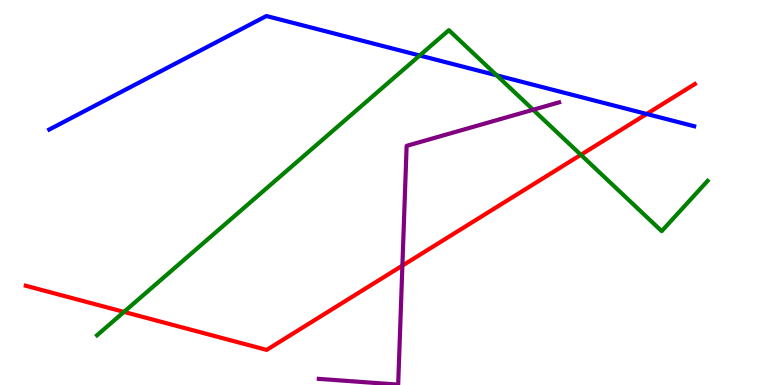[{'lines': ['blue', 'red'], 'intersections': [{'x': 8.34, 'y': 7.04}]}, {'lines': ['green', 'red'], 'intersections': [{'x': 1.6, 'y': 1.9}, {'x': 7.49, 'y': 5.98}]}, {'lines': ['purple', 'red'], 'intersections': [{'x': 5.19, 'y': 3.1}]}, {'lines': ['blue', 'green'], 'intersections': [{'x': 5.42, 'y': 8.56}, {'x': 6.41, 'y': 8.04}]}, {'lines': ['blue', 'purple'], 'intersections': []}, {'lines': ['green', 'purple'], 'intersections': [{'x': 6.88, 'y': 7.15}]}]